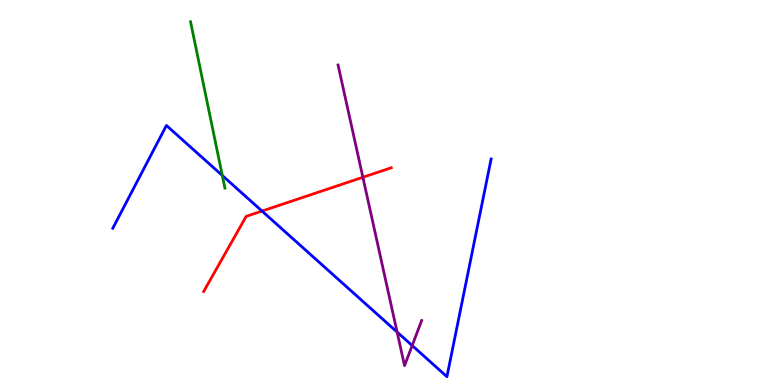[{'lines': ['blue', 'red'], 'intersections': [{'x': 3.38, 'y': 4.52}]}, {'lines': ['green', 'red'], 'intersections': []}, {'lines': ['purple', 'red'], 'intersections': [{'x': 4.68, 'y': 5.4}]}, {'lines': ['blue', 'green'], 'intersections': [{'x': 2.87, 'y': 5.44}]}, {'lines': ['blue', 'purple'], 'intersections': [{'x': 5.12, 'y': 1.38}, {'x': 5.32, 'y': 1.02}]}, {'lines': ['green', 'purple'], 'intersections': []}]